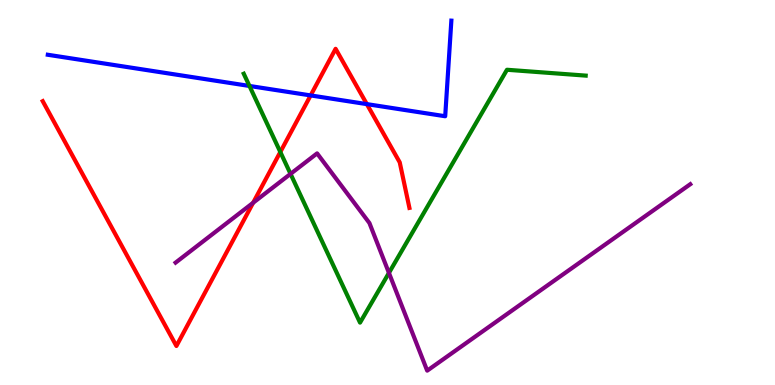[{'lines': ['blue', 'red'], 'intersections': [{'x': 4.01, 'y': 7.52}, {'x': 4.73, 'y': 7.3}]}, {'lines': ['green', 'red'], 'intersections': [{'x': 3.62, 'y': 6.05}]}, {'lines': ['purple', 'red'], 'intersections': [{'x': 3.27, 'y': 4.73}]}, {'lines': ['blue', 'green'], 'intersections': [{'x': 3.22, 'y': 7.77}]}, {'lines': ['blue', 'purple'], 'intersections': []}, {'lines': ['green', 'purple'], 'intersections': [{'x': 3.75, 'y': 5.48}, {'x': 5.02, 'y': 2.91}]}]